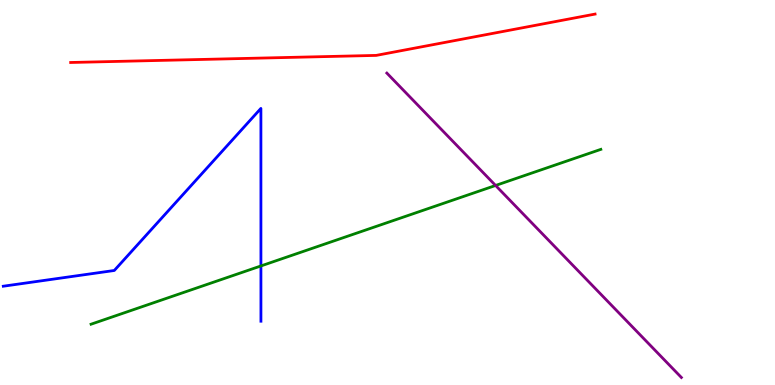[{'lines': ['blue', 'red'], 'intersections': []}, {'lines': ['green', 'red'], 'intersections': []}, {'lines': ['purple', 'red'], 'intersections': []}, {'lines': ['blue', 'green'], 'intersections': [{'x': 3.37, 'y': 3.09}]}, {'lines': ['blue', 'purple'], 'intersections': []}, {'lines': ['green', 'purple'], 'intersections': [{'x': 6.39, 'y': 5.18}]}]